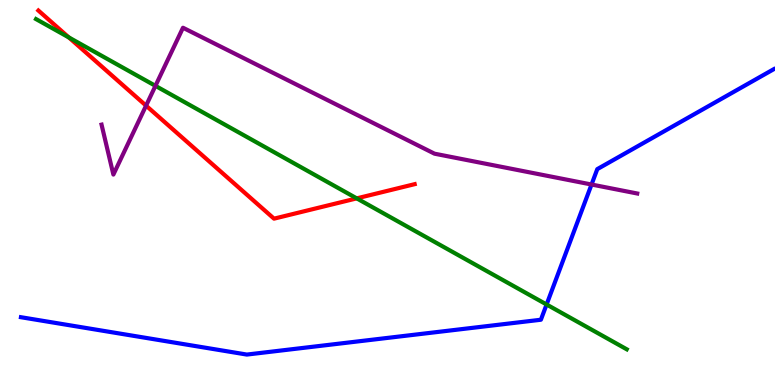[{'lines': ['blue', 'red'], 'intersections': []}, {'lines': ['green', 'red'], 'intersections': [{'x': 0.888, 'y': 9.03}, {'x': 4.6, 'y': 4.85}]}, {'lines': ['purple', 'red'], 'intersections': [{'x': 1.88, 'y': 7.26}]}, {'lines': ['blue', 'green'], 'intersections': [{'x': 7.05, 'y': 2.09}]}, {'lines': ['blue', 'purple'], 'intersections': [{'x': 7.63, 'y': 5.21}]}, {'lines': ['green', 'purple'], 'intersections': [{'x': 2.01, 'y': 7.77}]}]